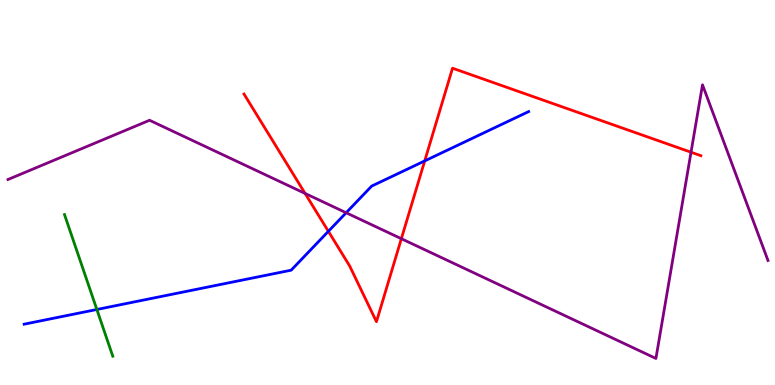[{'lines': ['blue', 'red'], 'intersections': [{'x': 4.24, 'y': 3.99}, {'x': 5.48, 'y': 5.82}]}, {'lines': ['green', 'red'], 'intersections': []}, {'lines': ['purple', 'red'], 'intersections': [{'x': 3.94, 'y': 4.98}, {'x': 5.18, 'y': 3.8}, {'x': 8.92, 'y': 6.05}]}, {'lines': ['blue', 'green'], 'intersections': [{'x': 1.25, 'y': 1.96}]}, {'lines': ['blue', 'purple'], 'intersections': [{'x': 4.47, 'y': 4.47}]}, {'lines': ['green', 'purple'], 'intersections': []}]